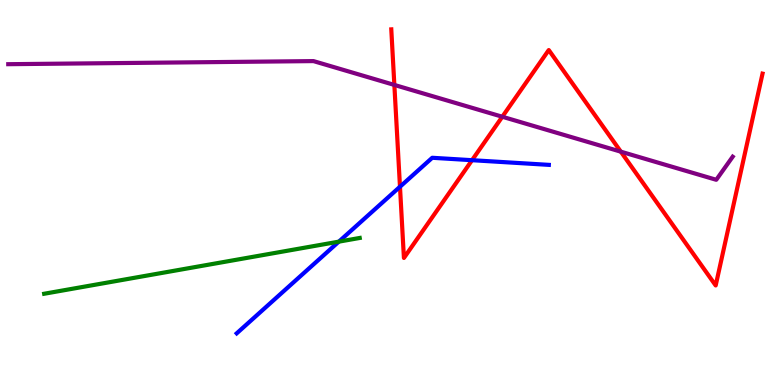[{'lines': ['blue', 'red'], 'intersections': [{'x': 5.16, 'y': 5.15}, {'x': 6.09, 'y': 5.84}]}, {'lines': ['green', 'red'], 'intersections': []}, {'lines': ['purple', 'red'], 'intersections': [{'x': 5.09, 'y': 7.79}, {'x': 6.48, 'y': 6.97}, {'x': 8.01, 'y': 6.06}]}, {'lines': ['blue', 'green'], 'intersections': [{'x': 4.37, 'y': 3.72}]}, {'lines': ['blue', 'purple'], 'intersections': []}, {'lines': ['green', 'purple'], 'intersections': []}]